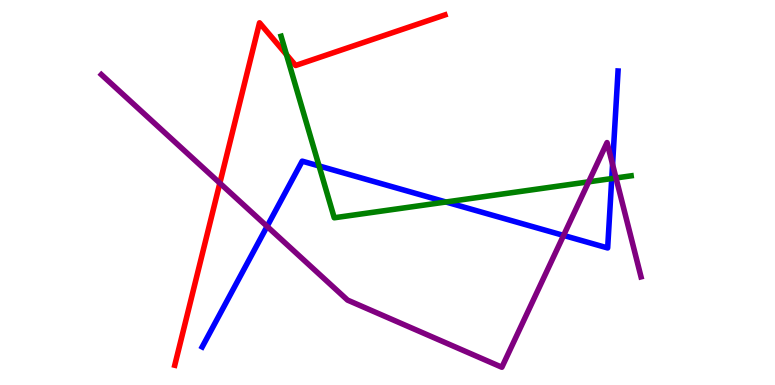[{'lines': ['blue', 'red'], 'intersections': []}, {'lines': ['green', 'red'], 'intersections': [{'x': 3.7, 'y': 8.58}]}, {'lines': ['purple', 'red'], 'intersections': [{'x': 2.84, 'y': 5.24}]}, {'lines': ['blue', 'green'], 'intersections': [{'x': 4.12, 'y': 5.69}, {'x': 5.75, 'y': 4.75}, {'x': 7.89, 'y': 5.36}]}, {'lines': ['blue', 'purple'], 'intersections': [{'x': 3.45, 'y': 4.12}, {'x': 7.27, 'y': 3.89}, {'x': 7.9, 'y': 5.73}]}, {'lines': ['green', 'purple'], 'intersections': [{'x': 7.6, 'y': 5.28}, {'x': 7.95, 'y': 5.38}]}]